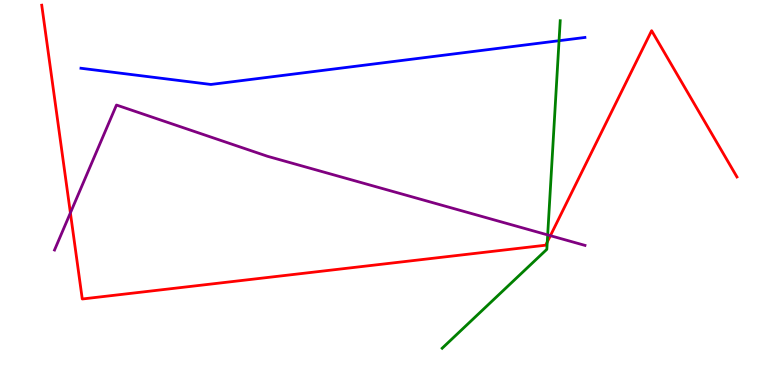[{'lines': ['blue', 'red'], 'intersections': []}, {'lines': ['green', 'red'], 'intersections': [{'x': 7.06, 'y': 3.71}]}, {'lines': ['purple', 'red'], 'intersections': [{'x': 0.908, 'y': 4.47}, {'x': 7.1, 'y': 3.88}]}, {'lines': ['blue', 'green'], 'intersections': [{'x': 7.21, 'y': 8.94}]}, {'lines': ['blue', 'purple'], 'intersections': []}, {'lines': ['green', 'purple'], 'intersections': [{'x': 7.07, 'y': 3.9}]}]